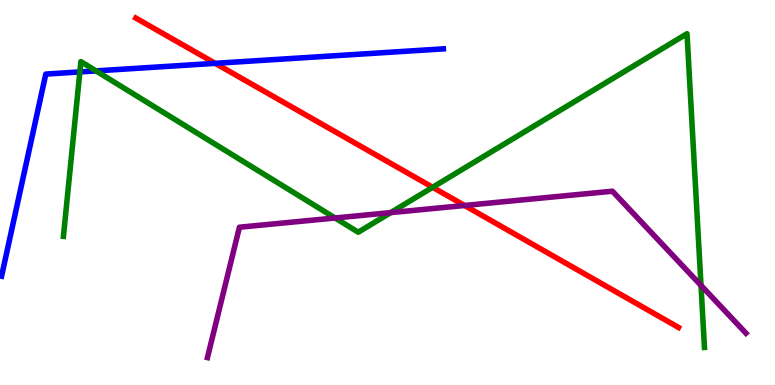[{'lines': ['blue', 'red'], 'intersections': [{'x': 2.78, 'y': 8.35}]}, {'lines': ['green', 'red'], 'intersections': [{'x': 5.58, 'y': 5.14}]}, {'lines': ['purple', 'red'], 'intersections': [{'x': 5.99, 'y': 4.66}]}, {'lines': ['blue', 'green'], 'intersections': [{'x': 1.03, 'y': 8.13}, {'x': 1.24, 'y': 8.16}]}, {'lines': ['blue', 'purple'], 'intersections': []}, {'lines': ['green', 'purple'], 'intersections': [{'x': 4.32, 'y': 4.34}, {'x': 5.04, 'y': 4.48}, {'x': 9.05, 'y': 2.59}]}]